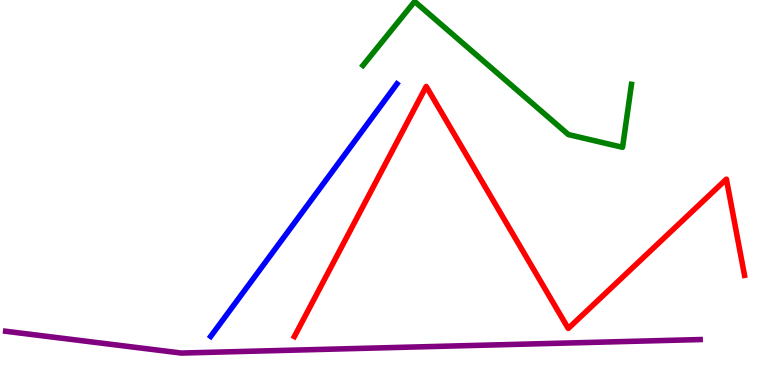[{'lines': ['blue', 'red'], 'intersections': []}, {'lines': ['green', 'red'], 'intersections': []}, {'lines': ['purple', 'red'], 'intersections': []}, {'lines': ['blue', 'green'], 'intersections': []}, {'lines': ['blue', 'purple'], 'intersections': []}, {'lines': ['green', 'purple'], 'intersections': []}]